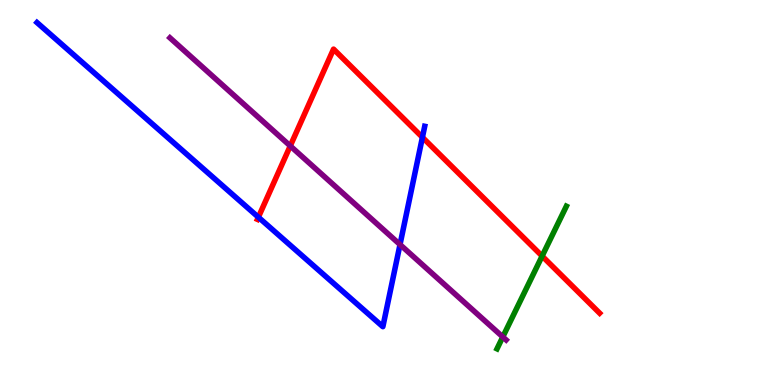[{'lines': ['blue', 'red'], 'intersections': [{'x': 3.33, 'y': 4.36}, {'x': 5.45, 'y': 6.43}]}, {'lines': ['green', 'red'], 'intersections': [{'x': 7.0, 'y': 3.35}]}, {'lines': ['purple', 'red'], 'intersections': [{'x': 3.75, 'y': 6.21}]}, {'lines': ['blue', 'green'], 'intersections': []}, {'lines': ['blue', 'purple'], 'intersections': [{'x': 5.16, 'y': 3.65}]}, {'lines': ['green', 'purple'], 'intersections': [{'x': 6.49, 'y': 1.25}]}]